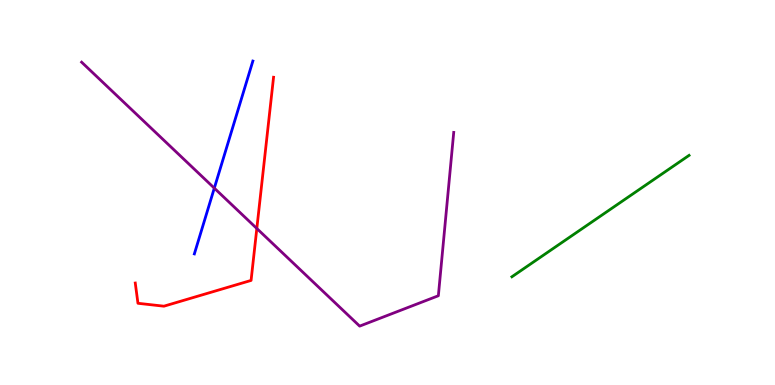[{'lines': ['blue', 'red'], 'intersections': []}, {'lines': ['green', 'red'], 'intersections': []}, {'lines': ['purple', 'red'], 'intersections': [{'x': 3.31, 'y': 4.07}]}, {'lines': ['blue', 'green'], 'intersections': []}, {'lines': ['blue', 'purple'], 'intersections': [{'x': 2.77, 'y': 5.11}]}, {'lines': ['green', 'purple'], 'intersections': []}]